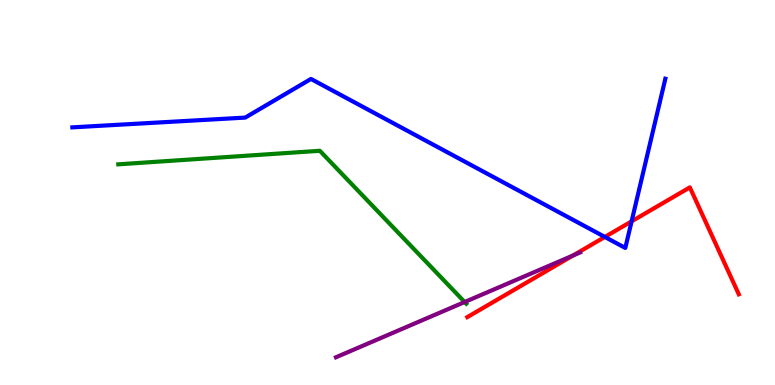[{'lines': ['blue', 'red'], 'intersections': [{'x': 7.8, 'y': 3.85}, {'x': 8.15, 'y': 4.25}]}, {'lines': ['green', 'red'], 'intersections': []}, {'lines': ['purple', 'red'], 'intersections': [{'x': 7.39, 'y': 3.36}]}, {'lines': ['blue', 'green'], 'intersections': []}, {'lines': ['blue', 'purple'], 'intersections': []}, {'lines': ['green', 'purple'], 'intersections': [{'x': 6.0, 'y': 2.16}]}]